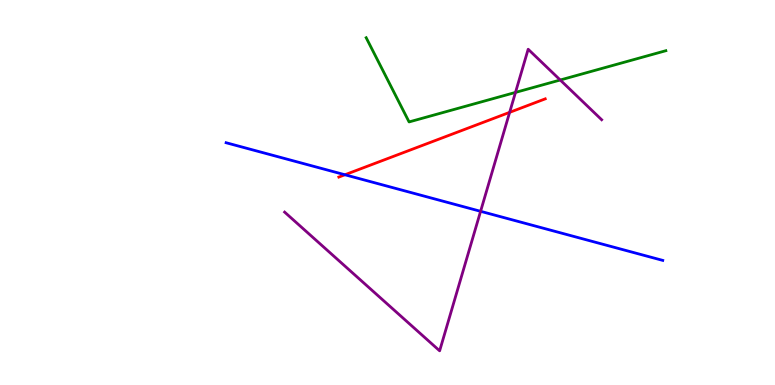[{'lines': ['blue', 'red'], 'intersections': [{'x': 4.45, 'y': 5.46}]}, {'lines': ['green', 'red'], 'intersections': []}, {'lines': ['purple', 'red'], 'intersections': [{'x': 6.58, 'y': 7.08}]}, {'lines': ['blue', 'green'], 'intersections': []}, {'lines': ['blue', 'purple'], 'intersections': [{'x': 6.2, 'y': 4.51}]}, {'lines': ['green', 'purple'], 'intersections': [{'x': 6.65, 'y': 7.6}, {'x': 7.23, 'y': 7.92}]}]